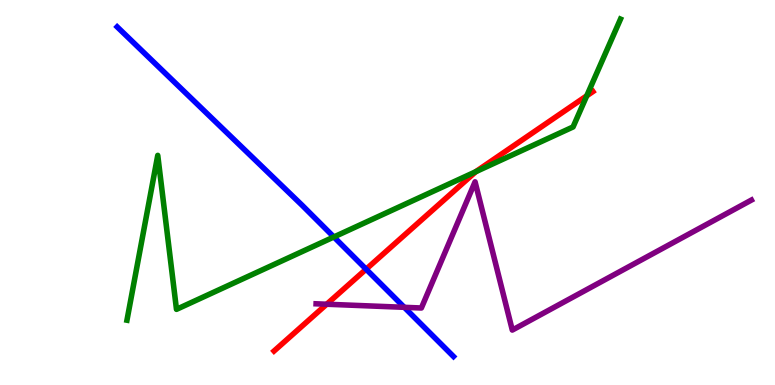[{'lines': ['blue', 'red'], 'intersections': [{'x': 4.72, 'y': 3.01}]}, {'lines': ['green', 'red'], 'intersections': [{'x': 6.14, 'y': 5.54}, {'x': 7.57, 'y': 7.51}]}, {'lines': ['purple', 'red'], 'intersections': [{'x': 4.22, 'y': 2.1}]}, {'lines': ['blue', 'green'], 'intersections': [{'x': 4.31, 'y': 3.84}]}, {'lines': ['blue', 'purple'], 'intersections': [{'x': 5.22, 'y': 2.02}]}, {'lines': ['green', 'purple'], 'intersections': []}]